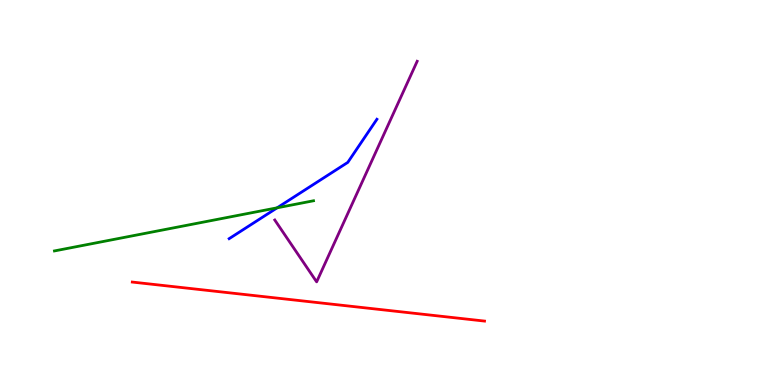[{'lines': ['blue', 'red'], 'intersections': []}, {'lines': ['green', 'red'], 'intersections': []}, {'lines': ['purple', 'red'], 'intersections': []}, {'lines': ['blue', 'green'], 'intersections': [{'x': 3.58, 'y': 4.6}]}, {'lines': ['blue', 'purple'], 'intersections': []}, {'lines': ['green', 'purple'], 'intersections': []}]